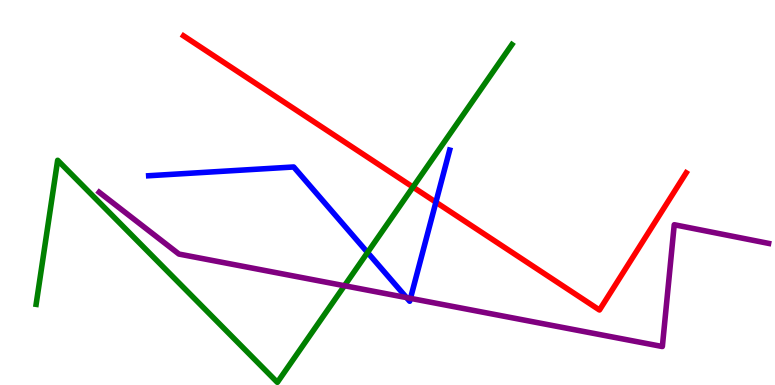[{'lines': ['blue', 'red'], 'intersections': [{'x': 5.62, 'y': 4.75}]}, {'lines': ['green', 'red'], 'intersections': [{'x': 5.33, 'y': 5.14}]}, {'lines': ['purple', 'red'], 'intersections': []}, {'lines': ['blue', 'green'], 'intersections': [{'x': 4.74, 'y': 3.44}]}, {'lines': ['blue', 'purple'], 'intersections': [{'x': 5.25, 'y': 2.27}, {'x': 5.3, 'y': 2.25}]}, {'lines': ['green', 'purple'], 'intersections': [{'x': 4.44, 'y': 2.58}]}]